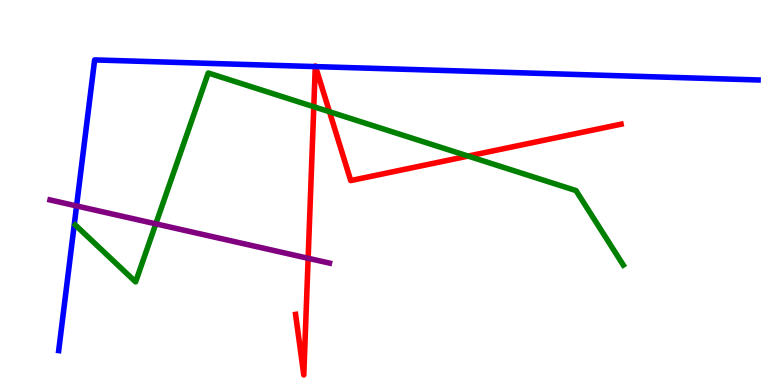[{'lines': ['blue', 'red'], 'intersections': [{'x': 4.07, 'y': 8.27}, {'x': 4.07, 'y': 8.27}]}, {'lines': ['green', 'red'], 'intersections': [{'x': 4.05, 'y': 7.23}, {'x': 4.25, 'y': 7.1}, {'x': 6.04, 'y': 5.95}]}, {'lines': ['purple', 'red'], 'intersections': [{'x': 3.98, 'y': 3.29}]}, {'lines': ['blue', 'green'], 'intersections': []}, {'lines': ['blue', 'purple'], 'intersections': [{'x': 0.988, 'y': 4.65}]}, {'lines': ['green', 'purple'], 'intersections': [{'x': 2.01, 'y': 4.19}]}]